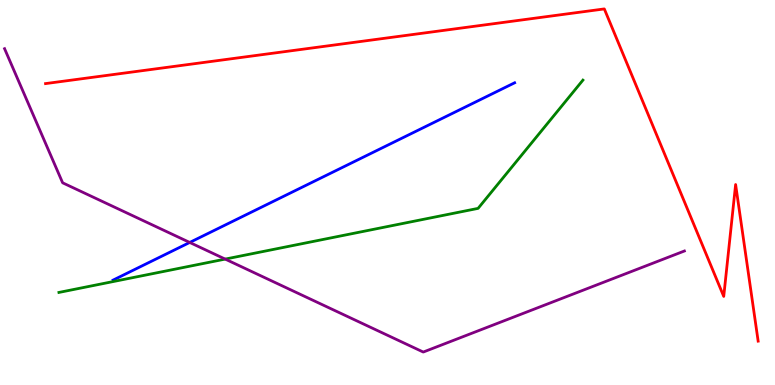[{'lines': ['blue', 'red'], 'intersections': []}, {'lines': ['green', 'red'], 'intersections': []}, {'lines': ['purple', 'red'], 'intersections': []}, {'lines': ['blue', 'green'], 'intersections': []}, {'lines': ['blue', 'purple'], 'intersections': [{'x': 2.45, 'y': 3.7}]}, {'lines': ['green', 'purple'], 'intersections': [{'x': 2.91, 'y': 3.27}]}]